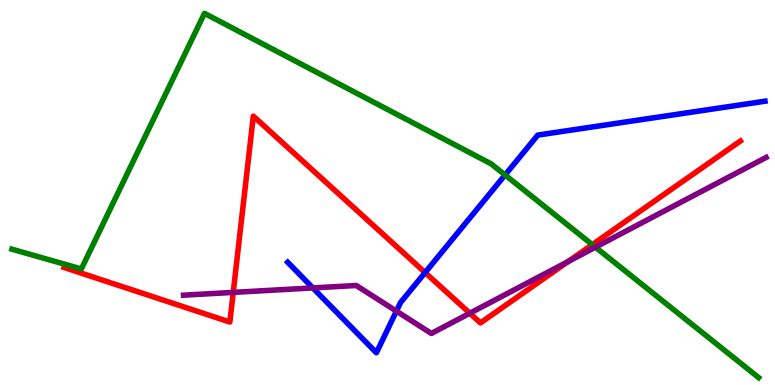[{'lines': ['blue', 'red'], 'intersections': [{'x': 5.49, 'y': 2.92}]}, {'lines': ['green', 'red'], 'intersections': [{'x': 7.64, 'y': 3.65}]}, {'lines': ['purple', 'red'], 'intersections': [{'x': 3.01, 'y': 2.41}, {'x': 6.06, 'y': 1.86}, {'x': 7.33, 'y': 3.21}]}, {'lines': ['blue', 'green'], 'intersections': [{'x': 6.52, 'y': 5.46}]}, {'lines': ['blue', 'purple'], 'intersections': [{'x': 4.04, 'y': 2.52}, {'x': 5.12, 'y': 1.92}]}, {'lines': ['green', 'purple'], 'intersections': [{'x': 7.68, 'y': 3.58}]}]